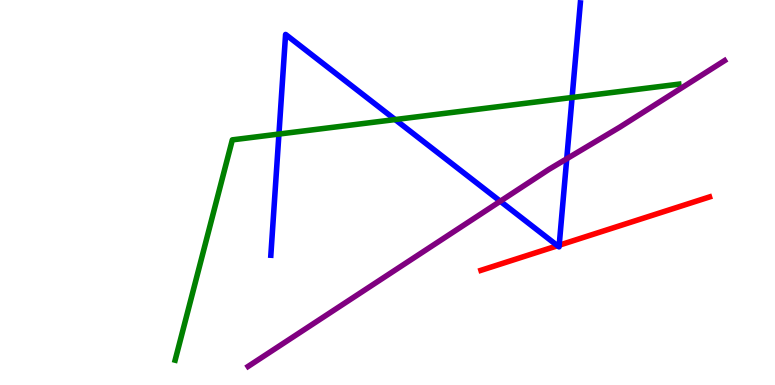[{'lines': ['blue', 'red'], 'intersections': [{'x': 7.19, 'y': 3.62}, {'x': 7.22, 'y': 3.63}]}, {'lines': ['green', 'red'], 'intersections': []}, {'lines': ['purple', 'red'], 'intersections': []}, {'lines': ['blue', 'green'], 'intersections': [{'x': 3.6, 'y': 6.52}, {'x': 5.1, 'y': 6.89}, {'x': 7.38, 'y': 7.47}]}, {'lines': ['blue', 'purple'], 'intersections': [{'x': 6.46, 'y': 4.77}, {'x': 7.31, 'y': 5.88}]}, {'lines': ['green', 'purple'], 'intersections': []}]